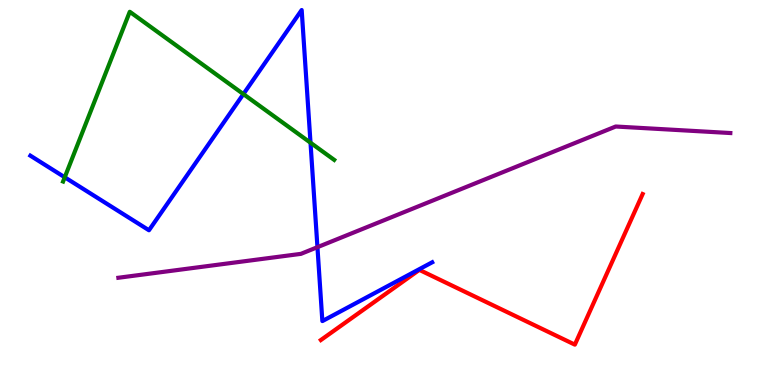[{'lines': ['blue', 'red'], 'intersections': []}, {'lines': ['green', 'red'], 'intersections': []}, {'lines': ['purple', 'red'], 'intersections': []}, {'lines': ['blue', 'green'], 'intersections': [{'x': 0.835, 'y': 5.4}, {'x': 3.14, 'y': 7.56}, {'x': 4.01, 'y': 6.29}]}, {'lines': ['blue', 'purple'], 'intersections': [{'x': 4.1, 'y': 3.58}]}, {'lines': ['green', 'purple'], 'intersections': []}]